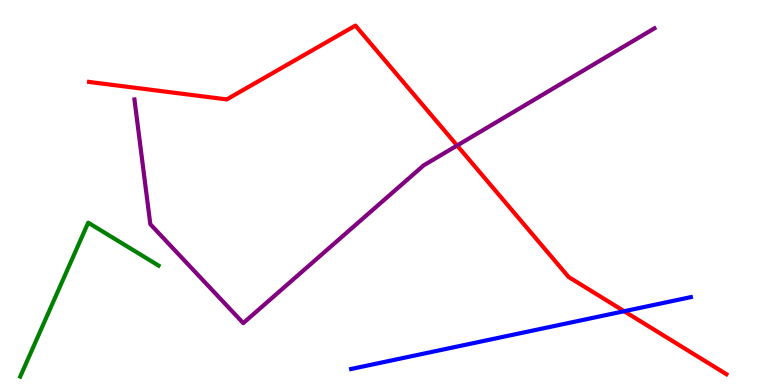[{'lines': ['blue', 'red'], 'intersections': [{'x': 8.05, 'y': 1.92}]}, {'lines': ['green', 'red'], 'intersections': []}, {'lines': ['purple', 'red'], 'intersections': [{'x': 5.9, 'y': 6.22}]}, {'lines': ['blue', 'green'], 'intersections': []}, {'lines': ['blue', 'purple'], 'intersections': []}, {'lines': ['green', 'purple'], 'intersections': []}]